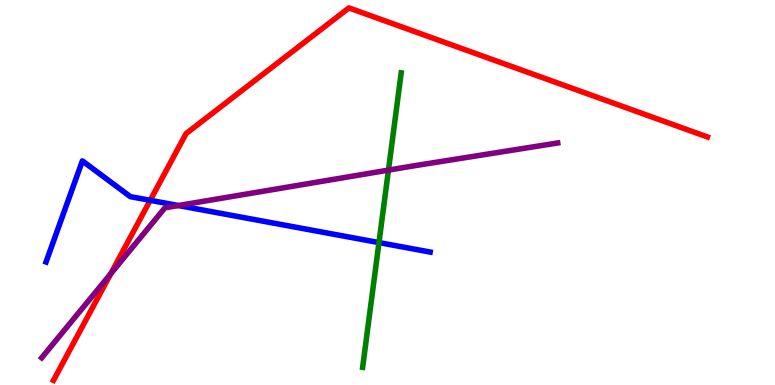[{'lines': ['blue', 'red'], 'intersections': [{'x': 1.94, 'y': 4.8}]}, {'lines': ['green', 'red'], 'intersections': []}, {'lines': ['purple', 'red'], 'intersections': [{'x': 1.43, 'y': 2.89}]}, {'lines': ['blue', 'green'], 'intersections': [{'x': 4.89, 'y': 3.7}]}, {'lines': ['blue', 'purple'], 'intersections': [{'x': 2.3, 'y': 4.66}]}, {'lines': ['green', 'purple'], 'intersections': [{'x': 5.01, 'y': 5.58}]}]